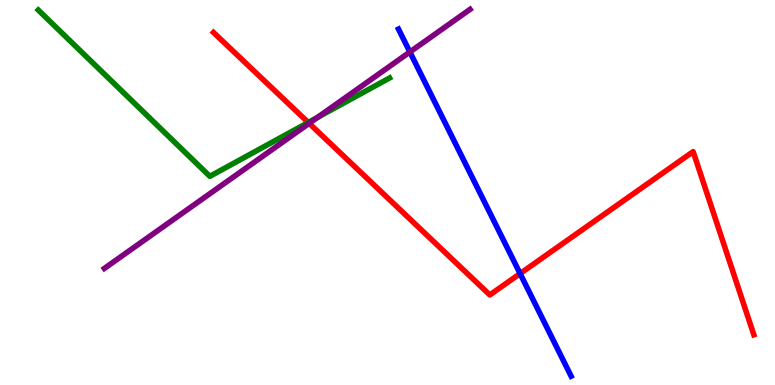[{'lines': ['blue', 'red'], 'intersections': [{'x': 6.71, 'y': 2.89}]}, {'lines': ['green', 'red'], 'intersections': [{'x': 3.98, 'y': 6.82}]}, {'lines': ['purple', 'red'], 'intersections': [{'x': 3.99, 'y': 6.8}]}, {'lines': ['blue', 'green'], 'intersections': []}, {'lines': ['blue', 'purple'], 'intersections': [{'x': 5.29, 'y': 8.65}]}, {'lines': ['green', 'purple'], 'intersections': [{'x': 4.1, 'y': 6.95}]}]